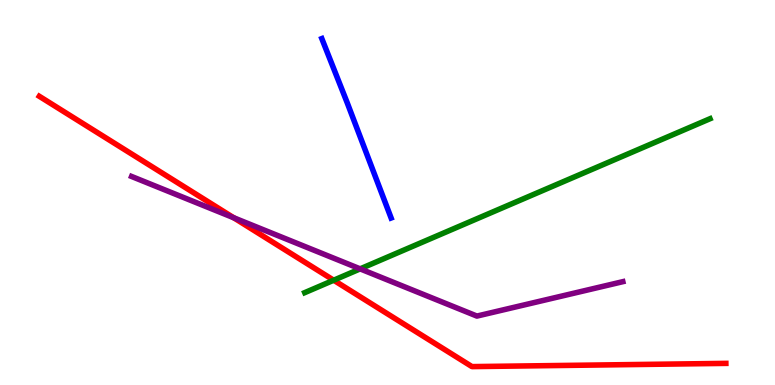[{'lines': ['blue', 'red'], 'intersections': []}, {'lines': ['green', 'red'], 'intersections': [{'x': 4.31, 'y': 2.72}]}, {'lines': ['purple', 'red'], 'intersections': [{'x': 3.02, 'y': 4.34}]}, {'lines': ['blue', 'green'], 'intersections': []}, {'lines': ['blue', 'purple'], 'intersections': []}, {'lines': ['green', 'purple'], 'intersections': [{'x': 4.65, 'y': 3.02}]}]